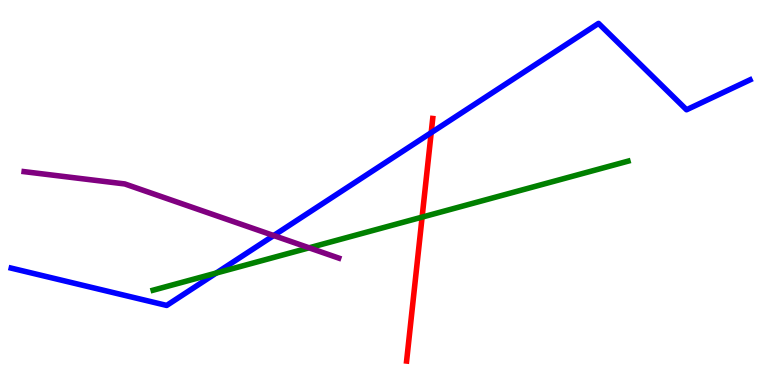[{'lines': ['blue', 'red'], 'intersections': [{'x': 5.56, 'y': 6.55}]}, {'lines': ['green', 'red'], 'intersections': [{'x': 5.45, 'y': 4.36}]}, {'lines': ['purple', 'red'], 'intersections': []}, {'lines': ['blue', 'green'], 'intersections': [{'x': 2.79, 'y': 2.91}]}, {'lines': ['blue', 'purple'], 'intersections': [{'x': 3.53, 'y': 3.88}]}, {'lines': ['green', 'purple'], 'intersections': [{'x': 3.99, 'y': 3.56}]}]